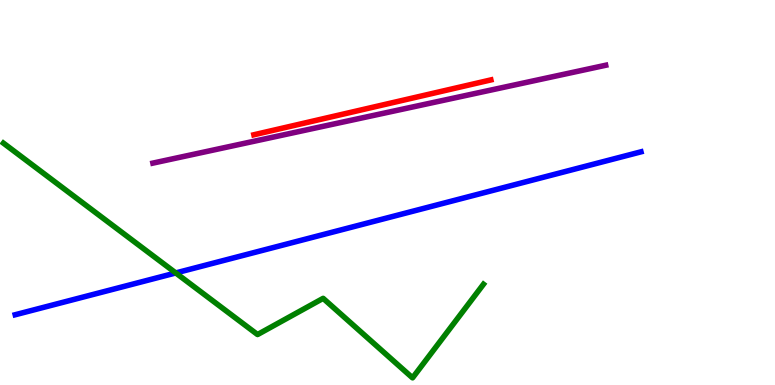[{'lines': ['blue', 'red'], 'intersections': []}, {'lines': ['green', 'red'], 'intersections': []}, {'lines': ['purple', 'red'], 'intersections': []}, {'lines': ['blue', 'green'], 'intersections': [{'x': 2.27, 'y': 2.91}]}, {'lines': ['blue', 'purple'], 'intersections': []}, {'lines': ['green', 'purple'], 'intersections': []}]